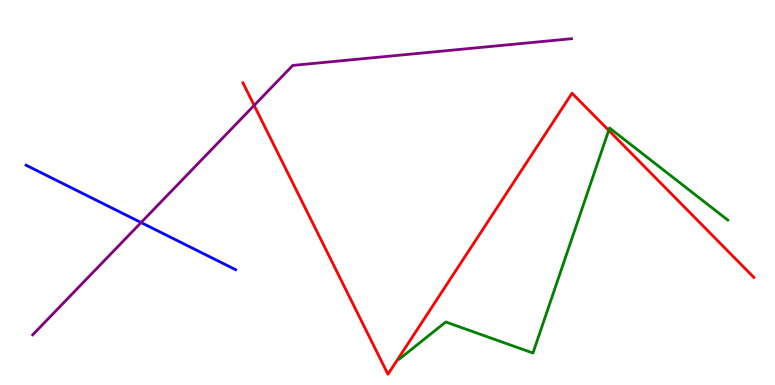[{'lines': ['blue', 'red'], 'intersections': []}, {'lines': ['green', 'red'], 'intersections': [{'x': 7.85, 'y': 6.61}]}, {'lines': ['purple', 'red'], 'intersections': [{'x': 3.28, 'y': 7.26}]}, {'lines': ['blue', 'green'], 'intersections': []}, {'lines': ['blue', 'purple'], 'intersections': [{'x': 1.82, 'y': 4.22}]}, {'lines': ['green', 'purple'], 'intersections': []}]